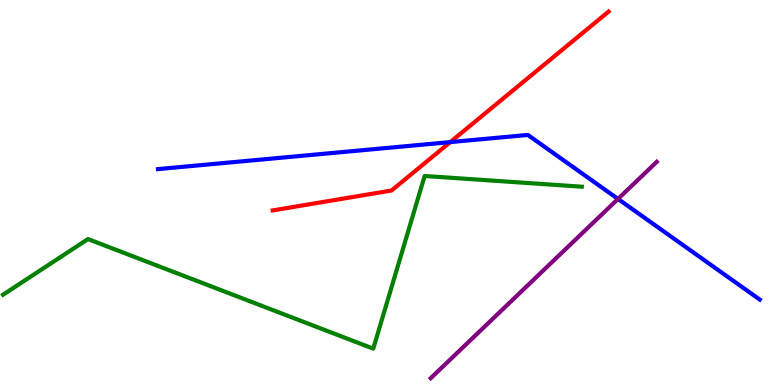[{'lines': ['blue', 'red'], 'intersections': [{'x': 5.81, 'y': 6.31}]}, {'lines': ['green', 'red'], 'intersections': []}, {'lines': ['purple', 'red'], 'intersections': []}, {'lines': ['blue', 'green'], 'intersections': []}, {'lines': ['blue', 'purple'], 'intersections': [{'x': 7.97, 'y': 4.83}]}, {'lines': ['green', 'purple'], 'intersections': []}]